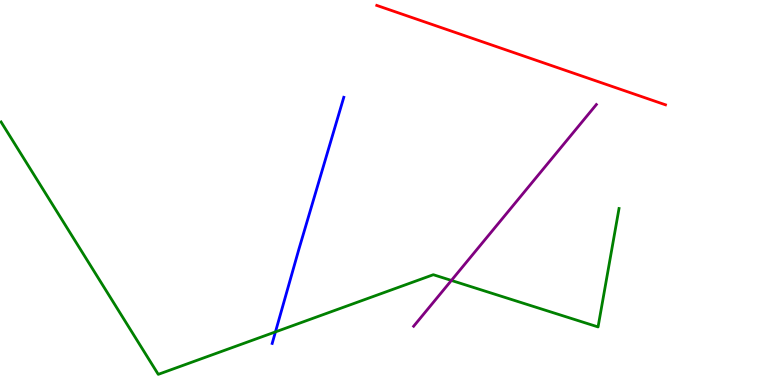[{'lines': ['blue', 'red'], 'intersections': []}, {'lines': ['green', 'red'], 'intersections': []}, {'lines': ['purple', 'red'], 'intersections': []}, {'lines': ['blue', 'green'], 'intersections': [{'x': 3.55, 'y': 1.38}]}, {'lines': ['blue', 'purple'], 'intersections': []}, {'lines': ['green', 'purple'], 'intersections': [{'x': 5.82, 'y': 2.72}]}]